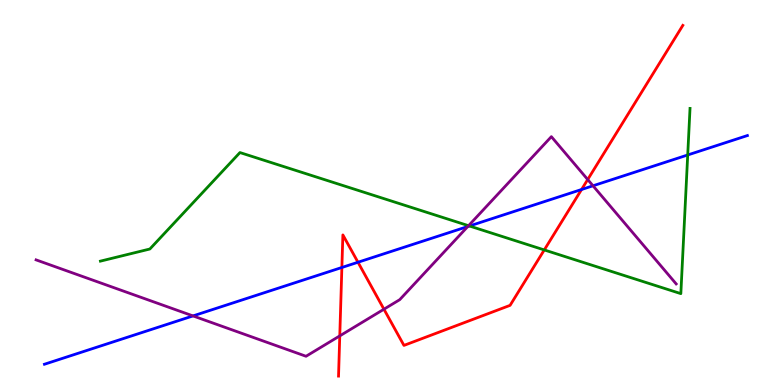[{'lines': ['blue', 'red'], 'intersections': [{'x': 4.41, 'y': 3.05}, {'x': 4.62, 'y': 3.19}, {'x': 7.5, 'y': 5.08}]}, {'lines': ['green', 'red'], 'intersections': [{'x': 7.02, 'y': 3.51}]}, {'lines': ['purple', 'red'], 'intersections': [{'x': 4.38, 'y': 1.28}, {'x': 4.95, 'y': 1.97}, {'x': 7.58, 'y': 5.34}]}, {'lines': ['blue', 'green'], 'intersections': [{'x': 6.06, 'y': 4.13}, {'x': 8.87, 'y': 5.97}]}, {'lines': ['blue', 'purple'], 'intersections': [{'x': 2.49, 'y': 1.79}, {'x': 6.04, 'y': 4.12}, {'x': 7.65, 'y': 5.17}]}, {'lines': ['green', 'purple'], 'intersections': [{'x': 6.05, 'y': 4.14}]}]